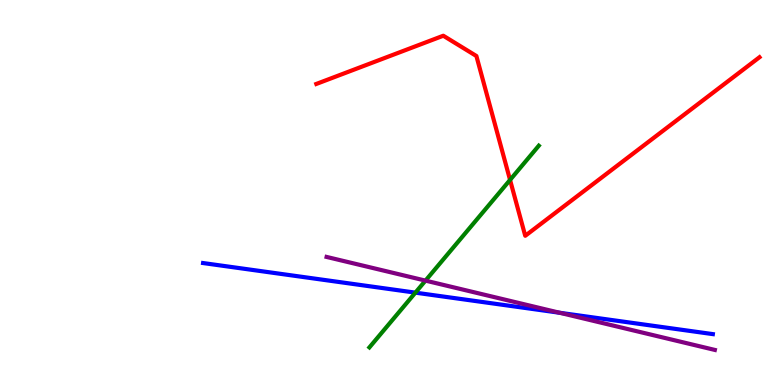[{'lines': ['blue', 'red'], 'intersections': []}, {'lines': ['green', 'red'], 'intersections': [{'x': 6.58, 'y': 5.33}]}, {'lines': ['purple', 'red'], 'intersections': []}, {'lines': ['blue', 'green'], 'intersections': [{'x': 5.36, 'y': 2.4}]}, {'lines': ['blue', 'purple'], 'intersections': [{'x': 7.22, 'y': 1.88}]}, {'lines': ['green', 'purple'], 'intersections': [{'x': 5.49, 'y': 2.71}]}]